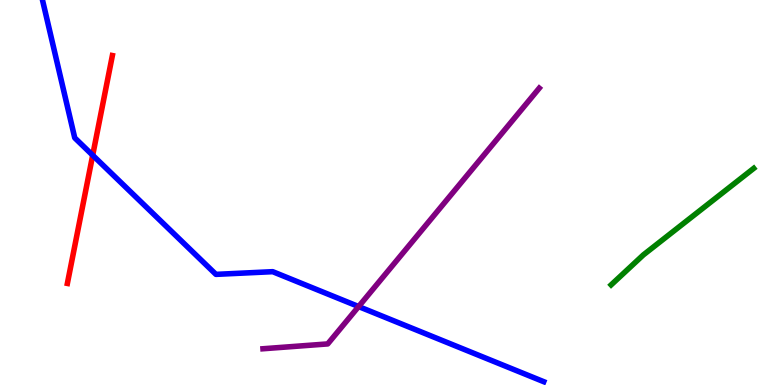[{'lines': ['blue', 'red'], 'intersections': [{'x': 1.2, 'y': 5.97}]}, {'lines': ['green', 'red'], 'intersections': []}, {'lines': ['purple', 'red'], 'intersections': []}, {'lines': ['blue', 'green'], 'intersections': []}, {'lines': ['blue', 'purple'], 'intersections': [{'x': 4.63, 'y': 2.04}]}, {'lines': ['green', 'purple'], 'intersections': []}]